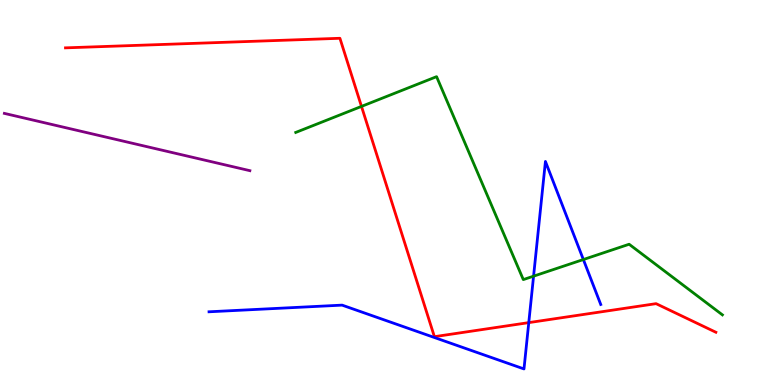[{'lines': ['blue', 'red'], 'intersections': [{'x': 6.82, 'y': 1.62}]}, {'lines': ['green', 'red'], 'intersections': [{'x': 4.66, 'y': 7.24}]}, {'lines': ['purple', 'red'], 'intersections': []}, {'lines': ['blue', 'green'], 'intersections': [{'x': 6.88, 'y': 2.83}, {'x': 7.53, 'y': 3.26}]}, {'lines': ['blue', 'purple'], 'intersections': []}, {'lines': ['green', 'purple'], 'intersections': []}]